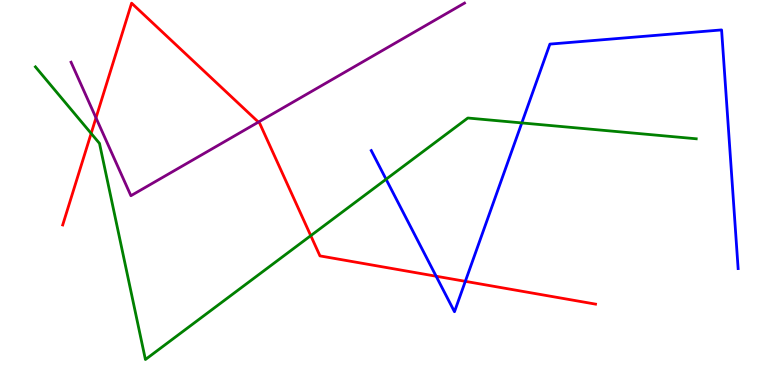[{'lines': ['blue', 'red'], 'intersections': [{'x': 5.63, 'y': 2.83}, {'x': 6.0, 'y': 2.69}]}, {'lines': ['green', 'red'], 'intersections': [{'x': 1.18, 'y': 6.53}, {'x': 4.01, 'y': 3.88}]}, {'lines': ['purple', 'red'], 'intersections': [{'x': 1.24, 'y': 6.94}, {'x': 3.33, 'y': 6.83}]}, {'lines': ['blue', 'green'], 'intersections': [{'x': 4.98, 'y': 5.34}, {'x': 6.73, 'y': 6.81}]}, {'lines': ['blue', 'purple'], 'intersections': []}, {'lines': ['green', 'purple'], 'intersections': []}]